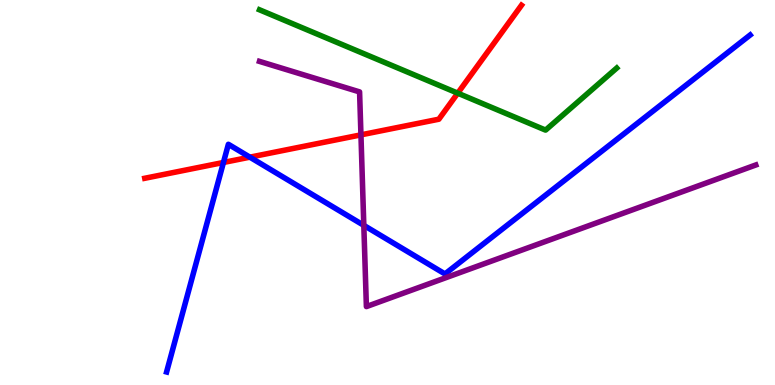[{'lines': ['blue', 'red'], 'intersections': [{'x': 2.88, 'y': 5.78}, {'x': 3.22, 'y': 5.92}]}, {'lines': ['green', 'red'], 'intersections': [{'x': 5.91, 'y': 7.58}]}, {'lines': ['purple', 'red'], 'intersections': [{'x': 4.66, 'y': 6.5}]}, {'lines': ['blue', 'green'], 'intersections': []}, {'lines': ['blue', 'purple'], 'intersections': [{'x': 4.69, 'y': 4.15}]}, {'lines': ['green', 'purple'], 'intersections': []}]